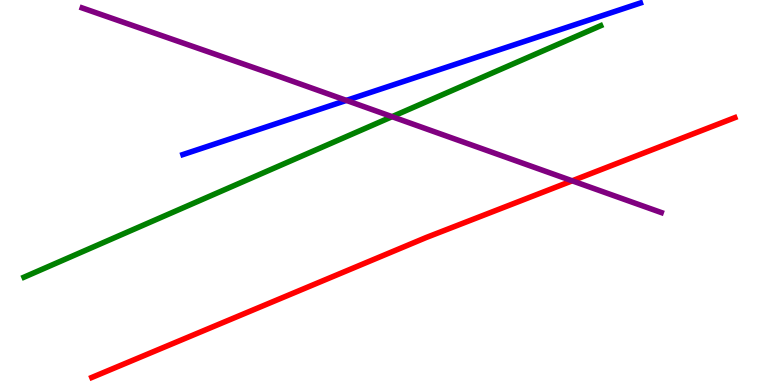[{'lines': ['blue', 'red'], 'intersections': []}, {'lines': ['green', 'red'], 'intersections': []}, {'lines': ['purple', 'red'], 'intersections': [{'x': 7.38, 'y': 5.3}]}, {'lines': ['blue', 'green'], 'intersections': []}, {'lines': ['blue', 'purple'], 'intersections': [{'x': 4.47, 'y': 7.39}]}, {'lines': ['green', 'purple'], 'intersections': [{'x': 5.06, 'y': 6.97}]}]